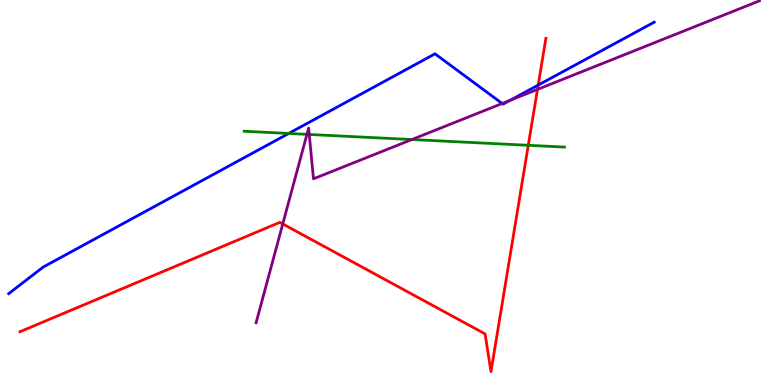[{'lines': ['blue', 'red'], 'intersections': [{'x': 6.94, 'y': 7.79}]}, {'lines': ['green', 'red'], 'intersections': [{'x': 6.82, 'y': 6.23}]}, {'lines': ['purple', 'red'], 'intersections': [{'x': 3.65, 'y': 4.18}, {'x': 6.94, 'y': 7.68}]}, {'lines': ['blue', 'green'], 'intersections': [{'x': 3.73, 'y': 6.53}]}, {'lines': ['blue', 'purple'], 'intersections': [{'x': 6.48, 'y': 7.31}, {'x': 6.58, 'y': 7.39}]}, {'lines': ['green', 'purple'], 'intersections': [{'x': 3.96, 'y': 6.51}, {'x': 3.99, 'y': 6.51}, {'x': 5.31, 'y': 6.38}]}]